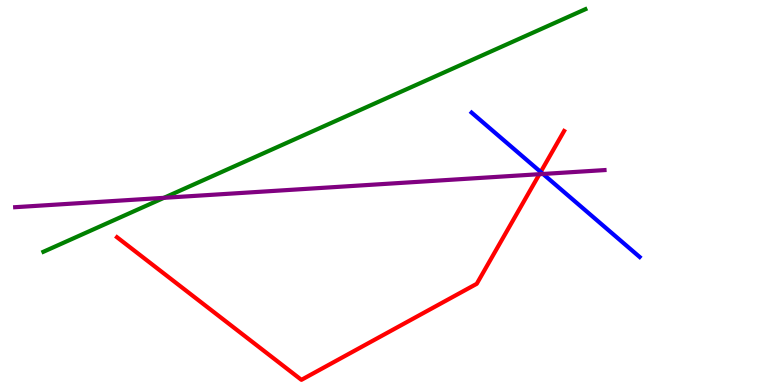[{'lines': ['blue', 'red'], 'intersections': [{'x': 6.98, 'y': 5.53}]}, {'lines': ['green', 'red'], 'intersections': []}, {'lines': ['purple', 'red'], 'intersections': [{'x': 6.96, 'y': 5.48}]}, {'lines': ['blue', 'green'], 'intersections': []}, {'lines': ['blue', 'purple'], 'intersections': [{'x': 7.01, 'y': 5.48}]}, {'lines': ['green', 'purple'], 'intersections': [{'x': 2.12, 'y': 4.86}]}]